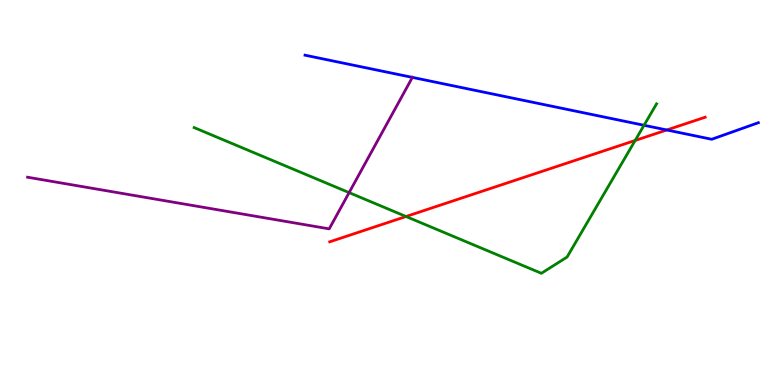[{'lines': ['blue', 'red'], 'intersections': [{'x': 8.6, 'y': 6.62}]}, {'lines': ['green', 'red'], 'intersections': [{'x': 5.24, 'y': 4.38}, {'x': 8.2, 'y': 6.35}]}, {'lines': ['purple', 'red'], 'intersections': []}, {'lines': ['blue', 'green'], 'intersections': [{'x': 8.31, 'y': 6.75}]}, {'lines': ['blue', 'purple'], 'intersections': [{'x': 5.32, 'y': 7.99}]}, {'lines': ['green', 'purple'], 'intersections': [{'x': 4.5, 'y': 5.0}]}]